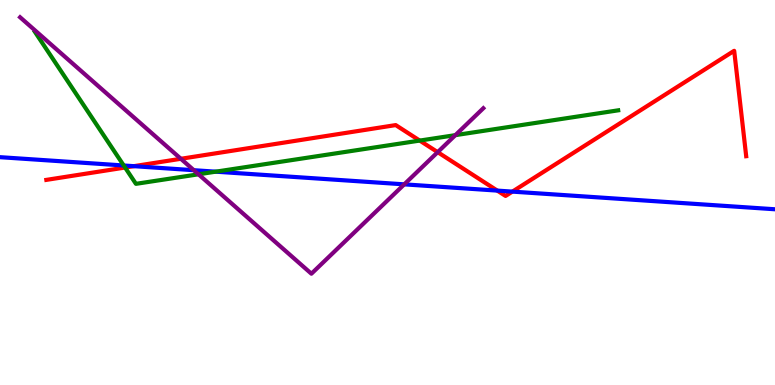[{'lines': ['blue', 'red'], 'intersections': [{'x': 1.73, 'y': 5.68}, {'x': 6.42, 'y': 5.05}, {'x': 6.61, 'y': 5.02}]}, {'lines': ['green', 'red'], 'intersections': [{'x': 1.61, 'y': 5.65}, {'x': 5.42, 'y': 6.35}]}, {'lines': ['purple', 'red'], 'intersections': [{'x': 2.33, 'y': 5.88}, {'x': 5.65, 'y': 6.05}]}, {'lines': ['blue', 'green'], 'intersections': [{'x': 1.6, 'y': 5.7}, {'x': 2.78, 'y': 5.54}]}, {'lines': ['blue', 'purple'], 'intersections': [{'x': 2.5, 'y': 5.58}, {'x': 5.22, 'y': 5.21}]}, {'lines': ['green', 'purple'], 'intersections': [{'x': 2.56, 'y': 5.47}, {'x': 5.88, 'y': 6.49}]}]